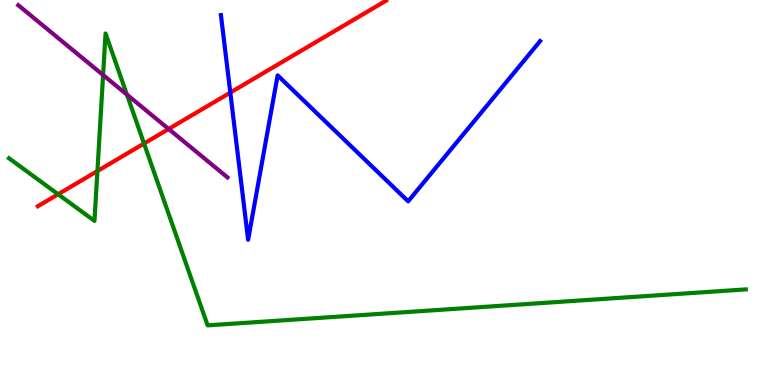[{'lines': ['blue', 'red'], 'intersections': [{'x': 2.97, 'y': 7.6}]}, {'lines': ['green', 'red'], 'intersections': [{'x': 0.75, 'y': 4.95}, {'x': 1.26, 'y': 5.56}, {'x': 1.86, 'y': 6.27}]}, {'lines': ['purple', 'red'], 'intersections': [{'x': 2.18, 'y': 6.65}]}, {'lines': ['blue', 'green'], 'intersections': []}, {'lines': ['blue', 'purple'], 'intersections': []}, {'lines': ['green', 'purple'], 'intersections': [{'x': 1.33, 'y': 8.05}, {'x': 1.64, 'y': 7.54}]}]